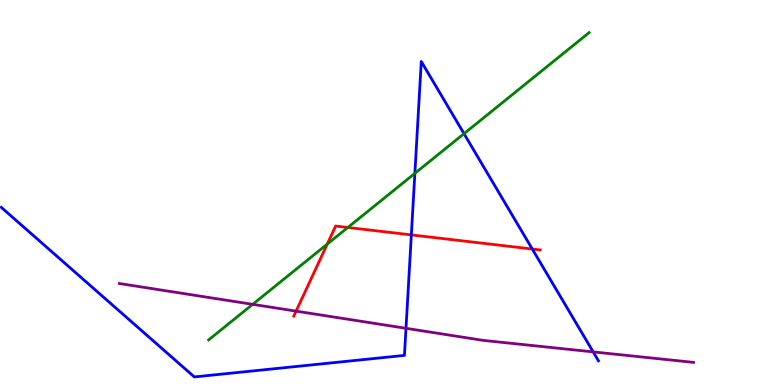[{'lines': ['blue', 'red'], 'intersections': [{'x': 5.31, 'y': 3.9}, {'x': 6.87, 'y': 3.53}]}, {'lines': ['green', 'red'], 'intersections': [{'x': 4.22, 'y': 3.66}, {'x': 4.49, 'y': 4.09}]}, {'lines': ['purple', 'red'], 'intersections': [{'x': 3.82, 'y': 1.92}]}, {'lines': ['blue', 'green'], 'intersections': [{'x': 5.35, 'y': 5.5}, {'x': 5.99, 'y': 6.53}]}, {'lines': ['blue', 'purple'], 'intersections': [{'x': 5.24, 'y': 1.47}, {'x': 7.65, 'y': 0.86}]}, {'lines': ['green', 'purple'], 'intersections': [{'x': 3.26, 'y': 2.09}]}]